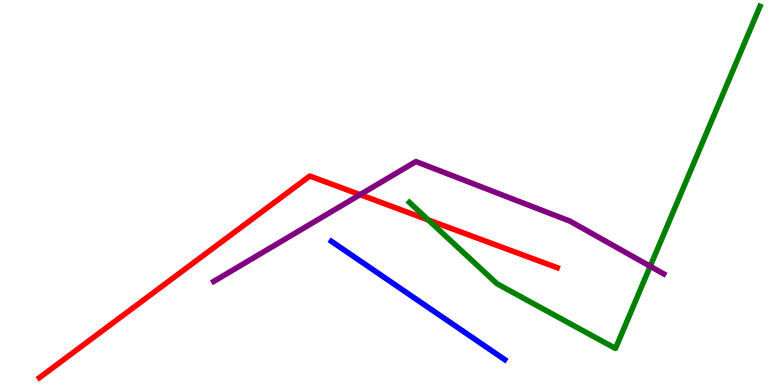[{'lines': ['blue', 'red'], 'intersections': []}, {'lines': ['green', 'red'], 'intersections': [{'x': 5.53, 'y': 4.29}]}, {'lines': ['purple', 'red'], 'intersections': [{'x': 4.65, 'y': 4.94}]}, {'lines': ['blue', 'green'], 'intersections': []}, {'lines': ['blue', 'purple'], 'intersections': []}, {'lines': ['green', 'purple'], 'intersections': [{'x': 8.39, 'y': 3.08}]}]